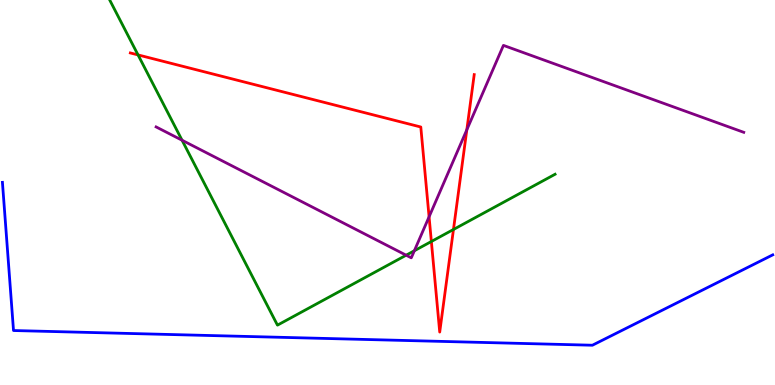[{'lines': ['blue', 'red'], 'intersections': []}, {'lines': ['green', 'red'], 'intersections': [{'x': 1.78, 'y': 8.57}, {'x': 5.57, 'y': 3.73}, {'x': 5.85, 'y': 4.04}]}, {'lines': ['purple', 'red'], 'intersections': [{'x': 5.54, 'y': 4.37}, {'x': 6.02, 'y': 6.63}]}, {'lines': ['blue', 'green'], 'intersections': []}, {'lines': ['blue', 'purple'], 'intersections': []}, {'lines': ['green', 'purple'], 'intersections': [{'x': 2.35, 'y': 6.36}, {'x': 5.24, 'y': 3.37}, {'x': 5.35, 'y': 3.49}]}]